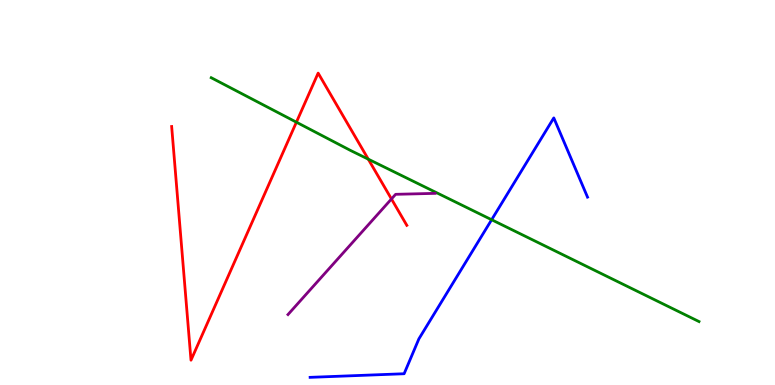[{'lines': ['blue', 'red'], 'intersections': []}, {'lines': ['green', 'red'], 'intersections': [{'x': 3.82, 'y': 6.83}, {'x': 4.75, 'y': 5.87}]}, {'lines': ['purple', 'red'], 'intersections': [{'x': 5.05, 'y': 4.83}]}, {'lines': ['blue', 'green'], 'intersections': [{'x': 6.34, 'y': 4.29}]}, {'lines': ['blue', 'purple'], 'intersections': []}, {'lines': ['green', 'purple'], 'intersections': []}]